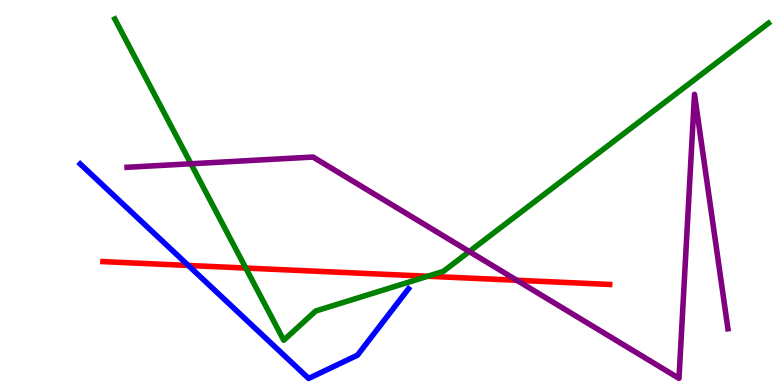[{'lines': ['blue', 'red'], 'intersections': [{'x': 2.43, 'y': 3.1}]}, {'lines': ['green', 'red'], 'intersections': [{'x': 3.17, 'y': 3.04}, {'x': 5.52, 'y': 2.82}]}, {'lines': ['purple', 'red'], 'intersections': [{'x': 6.67, 'y': 2.72}]}, {'lines': ['blue', 'green'], 'intersections': []}, {'lines': ['blue', 'purple'], 'intersections': []}, {'lines': ['green', 'purple'], 'intersections': [{'x': 2.46, 'y': 5.75}, {'x': 6.06, 'y': 3.47}]}]